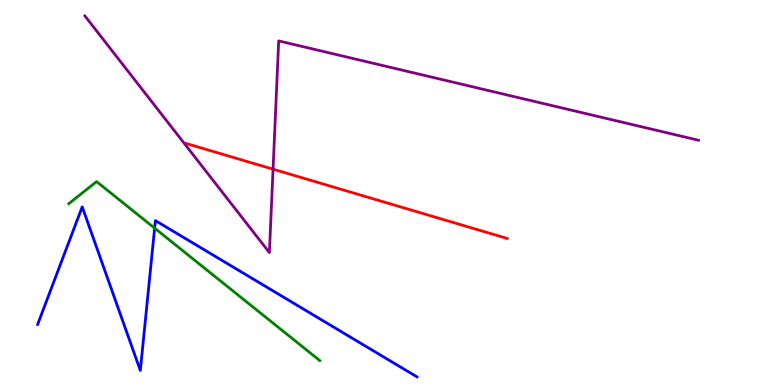[{'lines': ['blue', 'red'], 'intersections': []}, {'lines': ['green', 'red'], 'intersections': []}, {'lines': ['purple', 'red'], 'intersections': [{'x': 3.52, 'y': 5.61}]}, {'lines': ['blue', 'green'], 'intersections': [{'x': 2.0, 'y': 4.07}]}, {'lines': ['blue', 'purple'], 'intersections': []}, {'lines': ['green', 'purple'], 'intersections': []}]